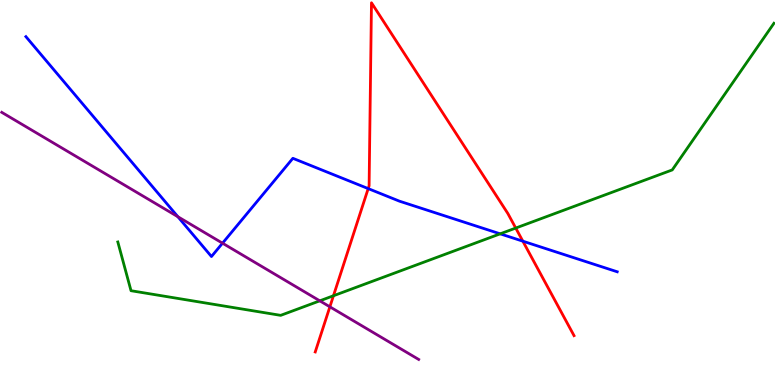[{'lines': ['blue', 'red'], 'intersections': [{'x': 4.75, 'y': 5.1}, {'x': 6.75, 'y': 3.74}]}, {'lines': ['green', 'red'], 'intersections': [{'x': 4.3, 'y': 2.32}, {'x': 6.65, 'y': 4.08}]}, {'lines': ['purple', 'red'], 'intersections': [{'x': 4.26, 'y': 2.03}]}, {'lines': ['blue', 'green'], 'intersections': [{'x': 6.45, 'y': 3.93}]}, {'lines': ['blue', 'purple'], 'intersections': [{'x': 2.29, 'y': 4.37}, {'x': 2.87, 'y': 3.68}]}, {'lines': ['green', 'purple'], 'intersections': [{'x': 4.13, 'y': 2.19}]}]